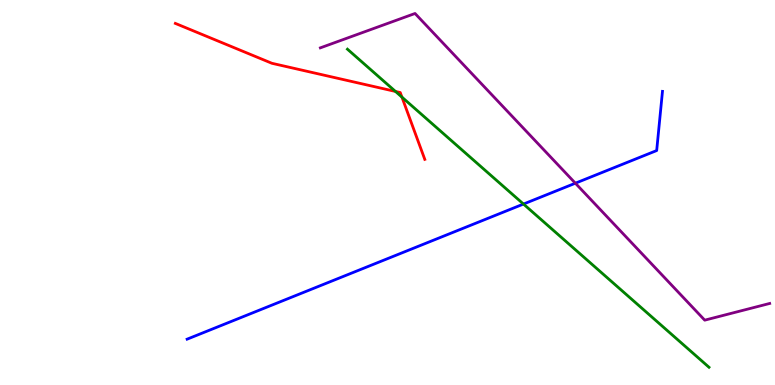[{'lines': ['blue', 'red'], 'intersections': []}, {'lines': ['green', 'red'], 'intersections': [{'x': 5.1, 'y': 7.62}, {'x': 5.19, 'y': 7.48}]}, {'lines': ['purple', 'red'], 'intersections': []}, {'lines': ['blue', 'green'], 'intersections': [{'x': 6.75, 'y': 4.7}]}, {'lines': ['blue', 'purple'], 'intersections': [{'x': 7.42, 'y': 5.24}]}, {'lines': ['green', 'purple'], 'intersections': []}]